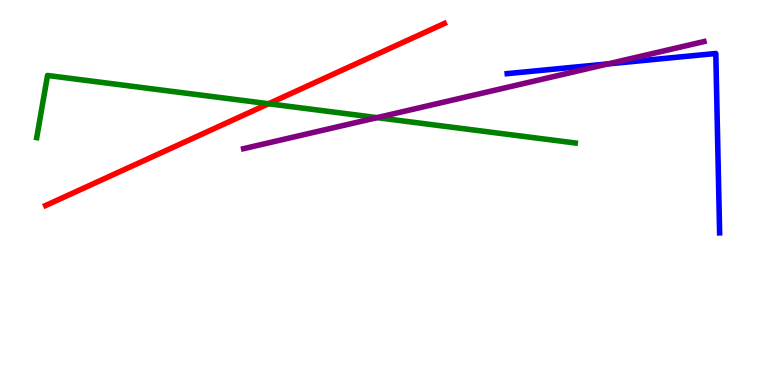[{'lines': ['blue', 'red'], 'intersections': []}, {'lines': ['green', 'red'], 'intersections': [{'x': 3.47, 'y': 7.31}]}, {'lines': ['purple', 'red'], 'intersections': []}, {'lines': ['blue', 'green'], 'intersections': []}, {'lines': ['blue', 'purple'], 'intersections': [{'x': 7.85, 'y': 8.34}]}, {'lines': ['green', 'purple'], 'intersections': [{'x': 4.86, 'y': 6.94}]}]